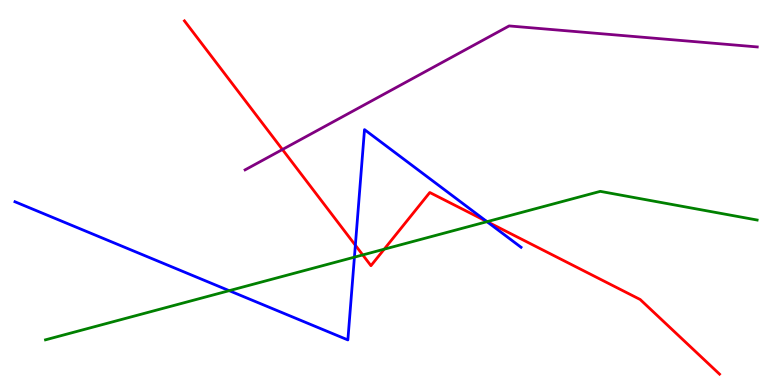[{'lines': ['blue', 'red'], 'intersections': [{'x': 4.59, 'y': 3.63}, {'x': 6.28, 'y': 4.25}]}, {'lines': ['green', 'red'], 'intersections': [{'x': 4.68, 'y': 3.38}, {'x': 4.96, 'y': 3.53}, {'x': 6.29, 'y': 4.24}]}, {'lines': ['purple', 'red'], 'intersections': [{'x': 3.64, 'y': 6.12}]}, {'lines': ['blue', 'green'], 'intersections': [{'x': 2.96, 'y': 2.45}, {'x': 4.57, 'y': 3.32}, {'x': 6.28, 'y': 4.24}]}, {'lines': ['blue', 'purple'], 'intersections': []}, {'lines': ['green', 'purple'], 'intersections': []}]